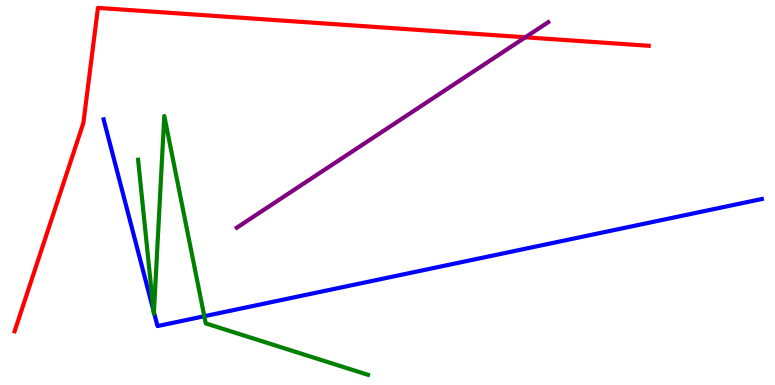[{'lines': ['blue', 'red'], 'intersections': []}, {'lines': ['green', 'red'], 'intersections': []}, {'lines': ['purple', 'red'], 'intersections': [{'x': 6.78, 'y': 9.03}]}, {'lines': ['blue', 'green'], 'intersections': [{'x': 1.98, 'y': 1.93}, {'x': 1.99, 'y': 1.89}, {'x': 2.64, 'y': 1.79}]}, {'lines': ['blue', 'purple'], 'intersections': []}, {'lines': ['green', 'purple'], 'intersections': []}]